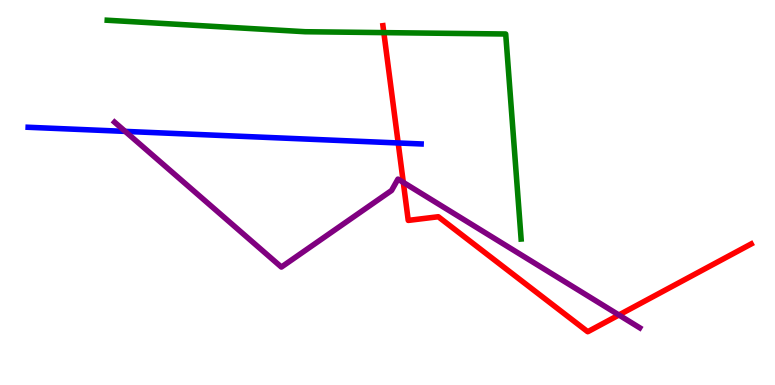[{'lines': ['blue', 'red'], 'intersections': [{'x': 5.14, 'y': 6.29}]}, {'lines': ['green', 'red'], 'intersections': [{'x': 4.95, 'y': 9.15}]}, {'lines': ['purple', 'red'], 'intersections': [{'x': 5.2, 'y': 5.26}, {'x': 7.99, 'y': 1.82}]}, {'lines': ['blue', 'green'], 'intersections': []}, {'lines': ['blue', 'purple'], 'intersections': [{'x': 1.62, 'y': 6.59}]}, {'lines': ['green', 'purple'], 'intersections': []}]